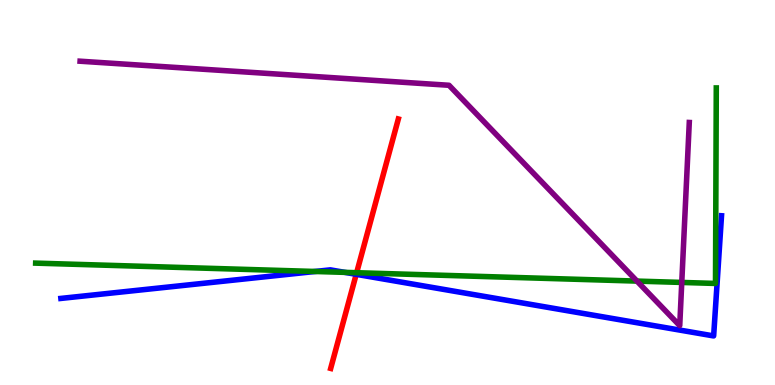[{'lines': ['blue', 'red'], 'intersections': [{'x': 4.6, 'y': 2.87}]}, {'lines': ['green', 'red'], 'intersections': [{'x': 4.6, 'y': 2.92}]}, {'lines': ['purple', 'red'], 'intersections': []}, {'lines': ['blue', 'green'], 'intersections': [{'x': 4.07, 'y': 2.95}, {'x': 4.45, 'y': 2.93}]}, {'lines': ['blue', 'purple'], 'intersections': []}, {'lines': ['green', 'purple'], 'intersections': [{'x': 8.22, 'y': 2.7}, {'x': 8.8, 'y': 2.66}]}]